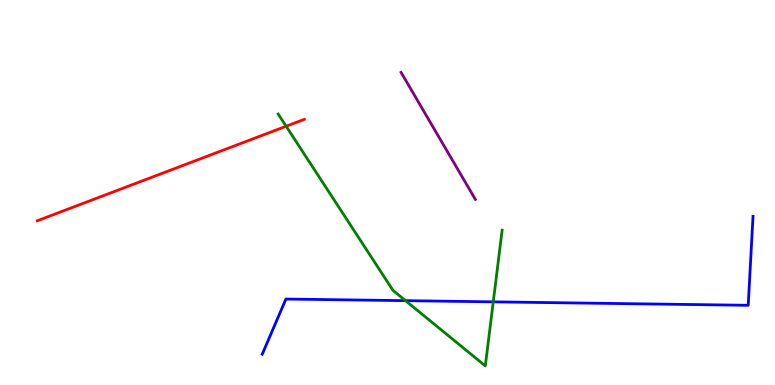[{'lines': ['blue', 'red'], 'intersections': []}, {'lines': ['green', 'red'], 'intersections': [{'x': 3.69, 'y': 6.72}]}, {'lines': ['purple', 'red'], 'intersections': []}, {'lines': ['blue', 'green'], 'intersections': [{'x': 5.23, 'y': 2.19}, {'x': 6.36, 'y': 2.16}]}, {'lines': ['blue', 'purple'], 'intersections': []}, {'lines': ['green', 'purple'], 'intersections': []}]